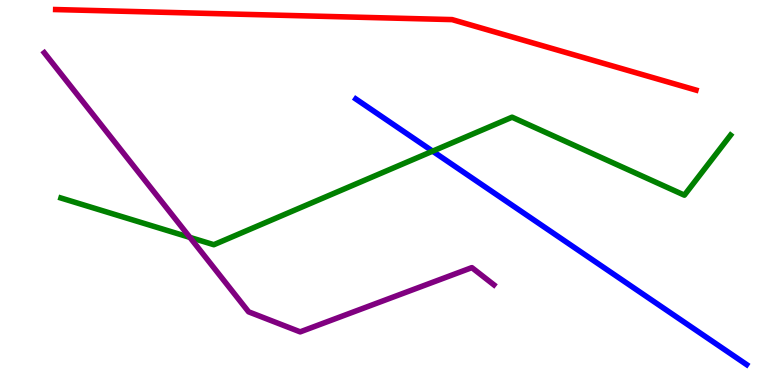[{'lines': ['blue', 'red'], 'intersections': []}, {'lines': ['green', 'red'], 'intersections': []}, {'lines': ['purple', 'red'], 'intersections': []}, {'lines': ['blue', 'green'], 'intersections': [{'x': 5.58, 'y': 6.07}]}, {'lines': ['blue', 'purple'], 'intersections': []}, {'lines': ['green', 'purple'], 'intersections': [{'x': 2.45, 'y': 3.83}]}]